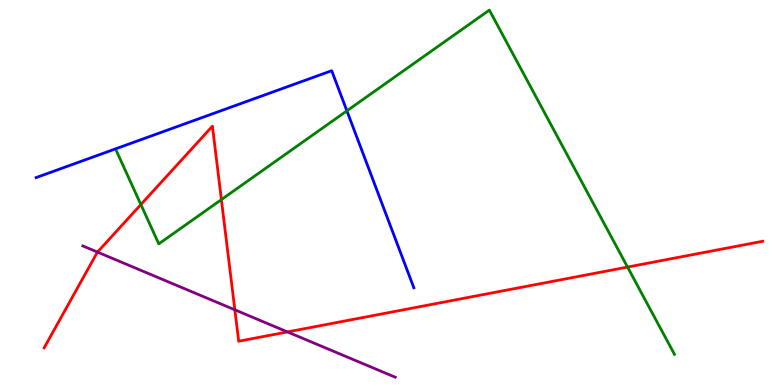[{'lines': ['blue', 'red'], 'intersections': []}, {'lines': ['green', 'red'], 'intersections': [{'x': 1.82, 'y': 4.69}, {'x': 2.86, 'y': 4.82}, {'x': 8.1, 'y': 3.06}]}, {'lines': ['purple', 'red'], 'intersections': [{'x': 1.26, 'y': 3.45}, {'x': 3.03, 'y': 1.95}, {'x': 3.71, 'y': 1.38}]}, {'lines': ['blue', 'green'], 'intersections': [{'x': 4.48, 'y': 7.12}]}, {'lines': ['blue', 'purple'], 'intersections': []}, {'lines': ['green', 'purple'], 'intersections': []}]